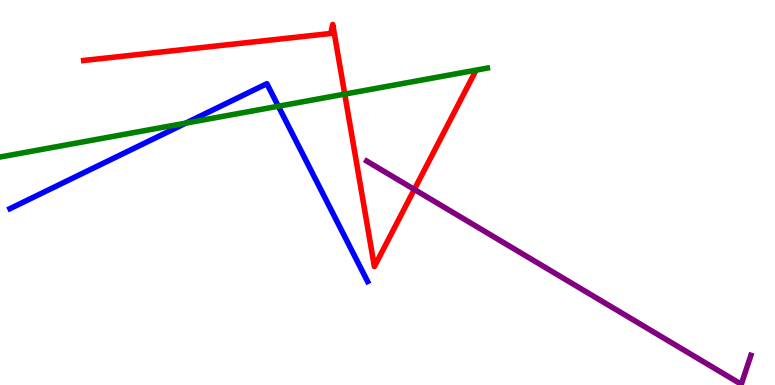[{'lines': ['blue', 'red'], 'intersections': []}, {'lines': ['green', 'red'], 'intersections': [{'x': 4.45, 'y': 7.56}]}, {'lines': ['purple', 'red'], 'intersections': [{'x': 5.35, 'y': 5.08}]}, {'lines': ['blue', 'green'], 'intersections': [{'x': 2.4, 'y': 6.8}, {'x': 3.59, 'y': 7.24}]}, {'lines': ['blue', 'purple'], 'intersections': []}, {'lines': ['green', 'purple'], 'intersections': []}]